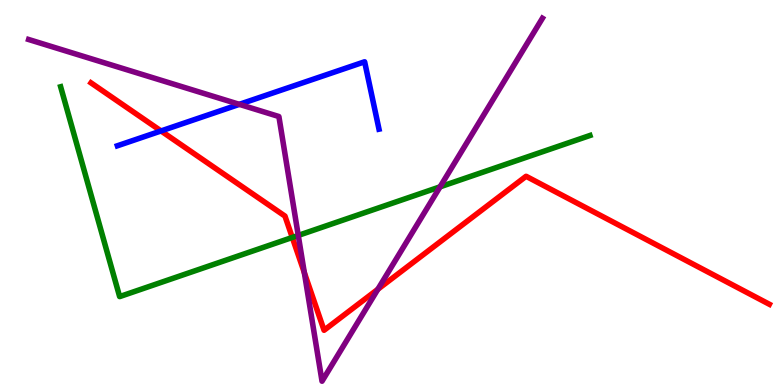[{'lines': ['blue', 'red'], 'intersections': [{'x': 2.08, 'y': 6.6}]}, {'lines': ['green', 'red'], 'intersections': [{'x': 3.77, 'y': 3.83}]}, {'lines': ['purple', 'red'], 'intersections': [{'x': 3.93, 'y': 2.92}, {'x': 4.88, 'y': 2.49}]}, {'lines': ['blue', 'green'], 'intersections': []}, {'lines': ['blue', 'purple'], 'intersections': [{'x': 3.09, 'y': 7.29}]}, {'lines': ['green', 'purple'], 'intersections': [{'x': 3.85, 'y': 3.89}, {'x': 5.68, 'y': 5.15}]}]